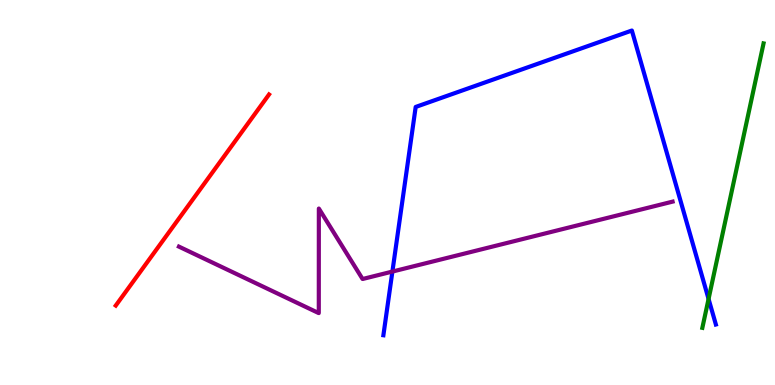[{'lines': ['blue', 'red'], 'intersections': []}, {'lines': ['green', 'red'], 'intersections': []}, {'lines': ['purple', 'red'], 'intersections': []}, {'lines': ['blue', 'green'], 'intersections': [{'x': 9.14, 'y': 2.24}]}, {'lines': ['blue', 'purple'], 'intersections': [{'x': 5.06, 'y': 2.95}]}, {'lines': ['green', 'purple'], 'intersections': []}]